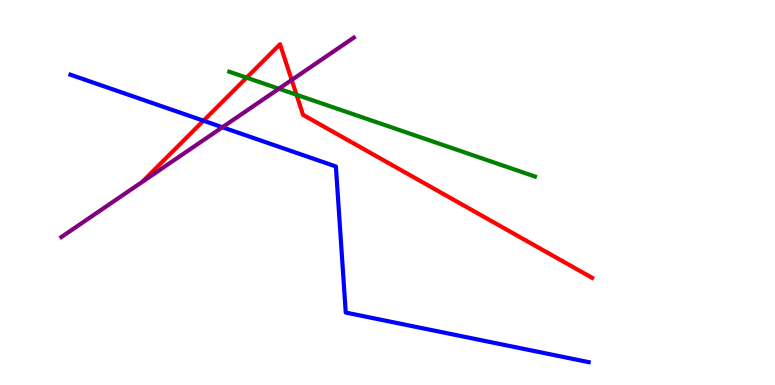[{'lines': ['blue', 'red'], 'intersections': [{'x': 2.63, 'y': 6.86}]}, {'lines': ['green', 'red'], 'intersections': [{'x': 3.18, 'y': 7.98}, {'x': 3.83, 'y': 7.54}]}, {'lines': ['purple', 'red'], 'intersections': [{'x': 3.76, 'y': 7.92}]}, {'lines': ['blue', 'green'], 'intersections': []}, {'lines': ['blue', 'purple'], 'intersections': [{'x': 2.87, 'y': 6.7}]}, {'lines': ['green', 'purple'], 'intersections': [{'x': 3.6, 'y': 7.7}]}]